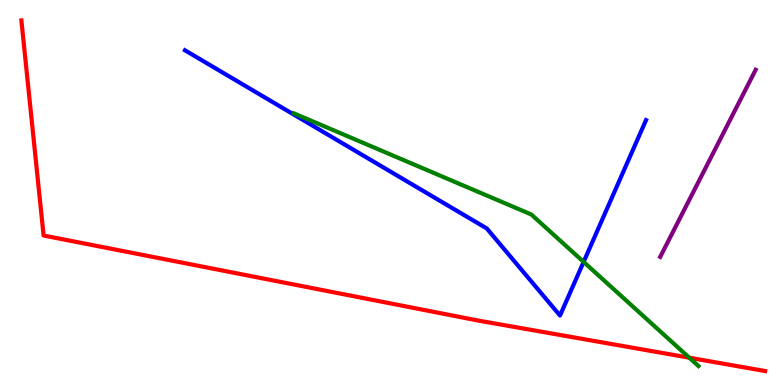[{'lines': ['blue', 'red'], 'intersections': []}, {'lines': ['green', 'red'], 'intersections': [{'x': 8.89, 'y': 0.709}]}, {'lines': ['purple', 'red'], 'intersections': []}, {'lines': ['blue', 'green'], 'intersections': [{'x': 7.53, 'y': 3.2}]}, {'lines': ['blue', 'purple'], 'intersections': []}, {'lines': ['green', 'purple'], 'intersections': []}]